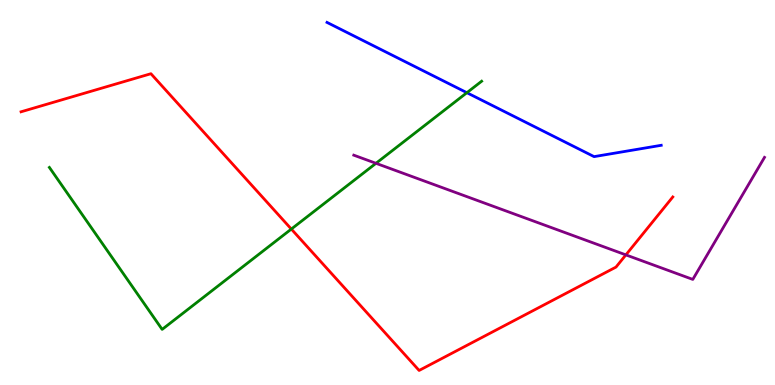[{'lines': ['blue', 'red'], 'intersections': []}, {'lines': ['green', 'red'], 'intersections': [{'x': 3.76, 'y': 4.05}]}, {'lines': ['purple', 'red'], 'intersections': [{'x': 8.08, 'y': 3.38}]}, {'lines': ['blue', 'green'], 'intersections': [{'x': 6.02, 'y': 7.59}]}, {'lines': ['blue', 'purple'], 'intersections': []}, {'lines': ['green', 'purple'], 'intersections': [{'x': 4.85, 'y': 5.76}]}]